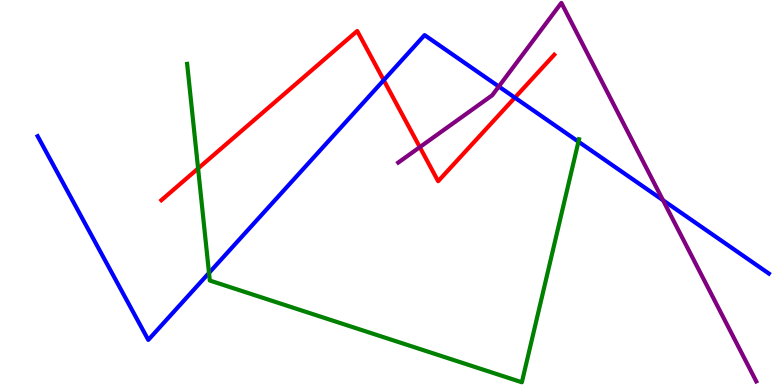[{'lines': ['blue', 'red'], 'intersections': [{'x': 4.95, 'y': 7.92}, {'x': 6.64, 'y': 7.46}]}, {'lines': ['green', 'red'], 'intersections': [{'x': 2.56, 'y': 5.62}]}, {'lines': ['purple', 'red'], 'intersections': [{'x': 5.42, 'y': 6.18}]}, {'lines': ['blue', 'green'], 'intersections': [{'x': 2.7, 'y': 2.91}, {'x': 7.46, 'y': 6.32}]}, {'lines': ['blue', 'purple'], 'intersections': [{'x': 6.44, 'y': 7.75}, {'x': 8.55, 'y': 4.8}]}, {'lines': ['green', 'purple'], 'intersections': []}]